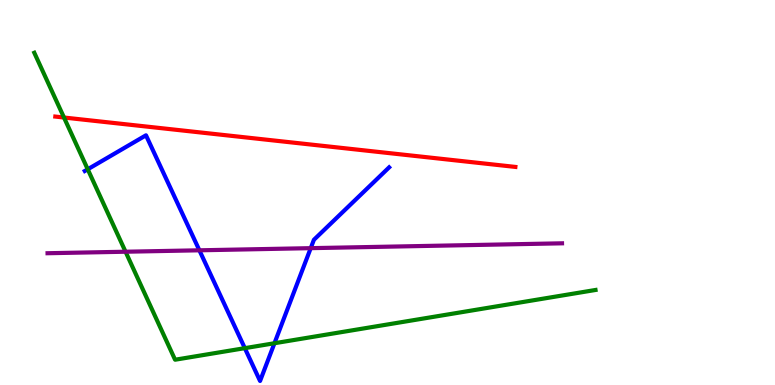[{'lines': ['blue', 'red'], 'intersections': []}, {'lines': ['green', 'red'], 'intersections': [{'x': 0.826, 'y': 6.95}]}, {'lines': ['purple', 'red'], 'intersections': []}, {'lines': ['blue', 'green'], 'intersections': [{'x': 1.13, 'y': 5.6}, {'x': 3.16, 'y': 0.957}, {'x': 3.54, 'y': 1.08}]}, {'lines': ['blue', 'purple'], 'intersections': [{'x': 2.57, 'y': 3.5}, {'x': 4.01, 'y': 3.55}]}, {'lines': ['green', 'purple'], 'intersections': [{'x': 1.62, 'y': 3.46}]}]